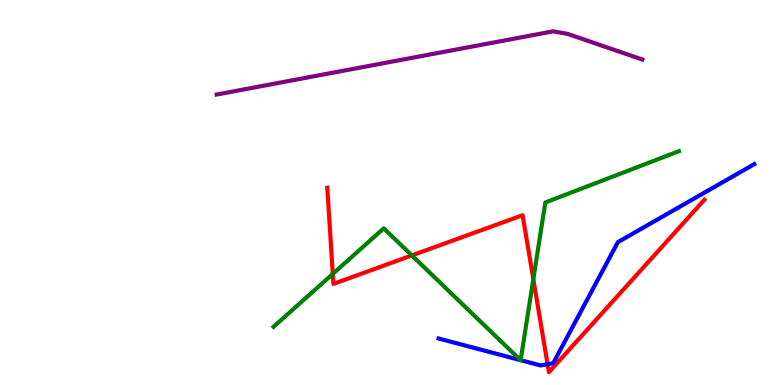[{'lines': ['blue', 'red'], 'intersections': [{'x': 7.07, 'y': 0.541}]}, {'lines': ['green', 'red'], 'intersections': [{'x': 4.29, 'y': 2.89}, {'x': 5.31, 'y': 3.37}, {'x': 6.88, 'y': 2.75}]}, {'lines': ['purple', 'red'], 'intersections': []}, {'lines': ['blue', 'green'], 'intersections': [{'x': 6.72, 'y': 0.645}, {'x': 6.72, 'y': 0.645}]}, {'lines': ['blue', 'purple'], 'intersections': []}, {'lines': ['green', 'purple'], 'intersections': []}]